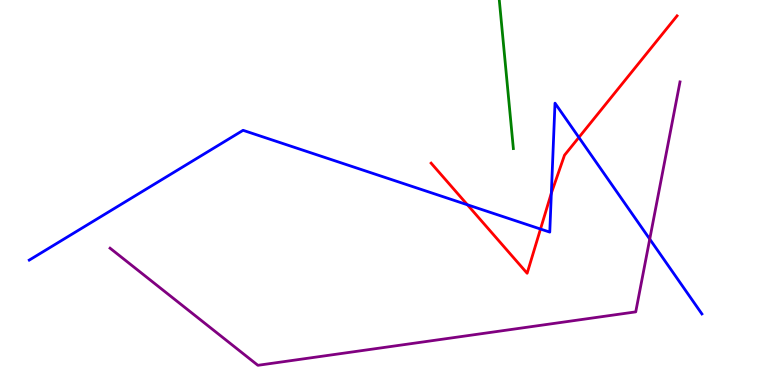[{'lines': ['blue', 'red'], 'intersections': [{'x': 6.03, 'y': 4.68}, {'x': 6.97, 'y': 4.05}, {'x': 7.11, 'y': 4.98}, {'x': 7.47, 'y': 6.43}]}, {'lines': ['green', 'red'], 'intersections': []}, {'lines': ['purple', 'red'], 'intersections': []}, {'lines': ['blue', 'green'], 'intersections': []}, {'lines': ['blue', 'purple'], 'intersections': [{'x': 8.38, 'y': 3.79}]}, {'lines': ['green', 'purple'], 'intersections': []}]